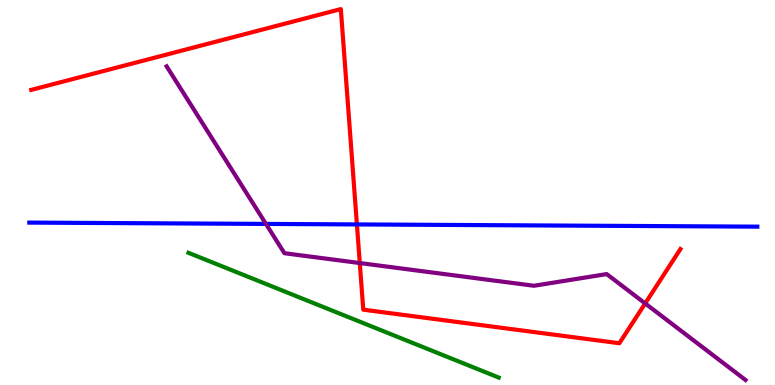[{'lines': ['blue', 'red'], 'intersections': [{'x': 4.61, 'y': 4.17}]}, {'lines': ['green', 'red'], 'intersections': []}, {'lines': ['purple', 'red'], 'intersections': [{'x': 4.64, 'y': 3.17}, {'x': 8.32, 'y': 2.12}]}, {'lines': ['blue', 'green'], 'intersections': []}, {'lines': ['blue', 'purple'], 'intersections': [{'x': 3.43, 'y': 4.18}]}, {'lines': ['green', 'purple'], 'intersections': []}]